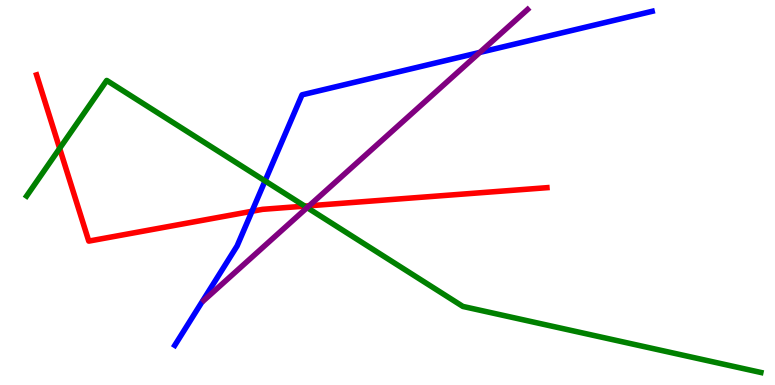[{'lines': ['blue', 'red'], 'intersections': [{'x': 3.25, 'y': 4.51}]}, {'lines': ['green', 'red'], 'intersections': [{'x': 0.77, 'y': 6.15}, {'x': 3.93, 'y': 4.65}]}, {'lines': ['purple', 'red'], 'intersections': [{'x': 3.99, 'y': 4.65}]}, {'lines': ['blue', 'green'], 'intersections': [{'x': 3.42, 'y': 5.3}]}, {'lines': ['blue', 'purple'], 'intersections': [{'x': 6.19, 'y': 8.64}]}, {'lines': ['green', 'purple'], 'intersections': [{'x': 3.96, 'y': 4.61}]}]